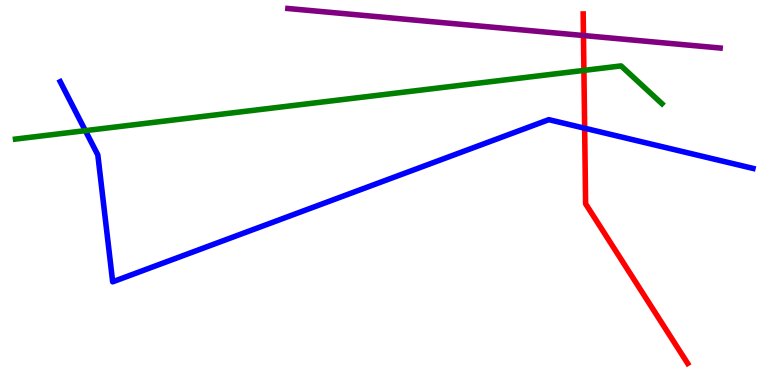[{'lines': ['blue', 'red'], 'intersections': [{'x': 7.54, 'y': 6.67}]}, {'lines': ['green', 'red'], 'intersections': [{'x': 7.53, 'y': 8.17}]}, {'lines': ['purple', 'red'], 'intersections': [{'x': 7.53, 'y': 9.08}]}, {'lines': ['blue', 'green'], 'intersections': [{'x': 1.1, 'y': 6.61}]}, {'lines': ['blue', 'purple'], 'intersections': []}, {'lines': ['green', 'purple'], 'intersections': []}]